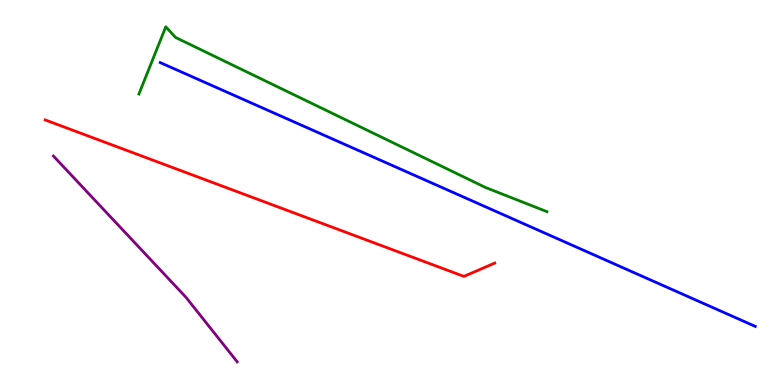[{'lines': ['blue', 'red'], 'intersections': []}, {'lines': ['green', 'red'], 'intersections': []}, {'lines': ['purple', 'red'], 'intersections': []}, {'lines': ['blue', 'green'], 'intersections': []}, {'lines': ['blue', 'purple'], 'intersections': []}, {'lines': ['green', 'purple'], 'intersections': []}]